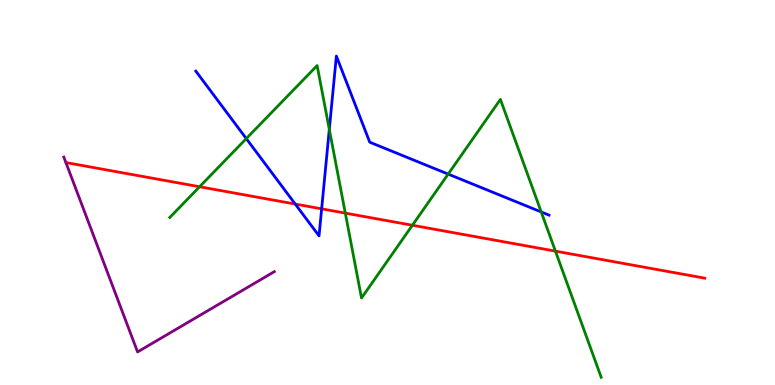[{'lines': ['blue', 'red'], 'intersections': [{'x': 3.81, 'y': 4.7}, {'x': 4.15, 'y': 4.58}]}, {'lines': ['green', 'red'], 'intersections': [{'x': 2.58, 'y': 5.15}, {'x': 4.46, 'y': 4.46}, {'x': 5.32, 'y': 4.15}, {'x': 7.17, 'y': 3.48}]}, {'lines': ['purple', 'red'], 'intersections': []}, {'lines': ['blue', 'green'], 'intersections': [{'x': 3.18, 'y': 6.4}, {'x': 4.25, 'y': 6.64}, {'x': 5.78, 'y': 5.48}, {'x': 6.98, 'y': 4.49}]}, {'lines': ['blue', 'purple'], 'intersections': []}, {'lines': ['green', 'purple'], 'intersections': []}]